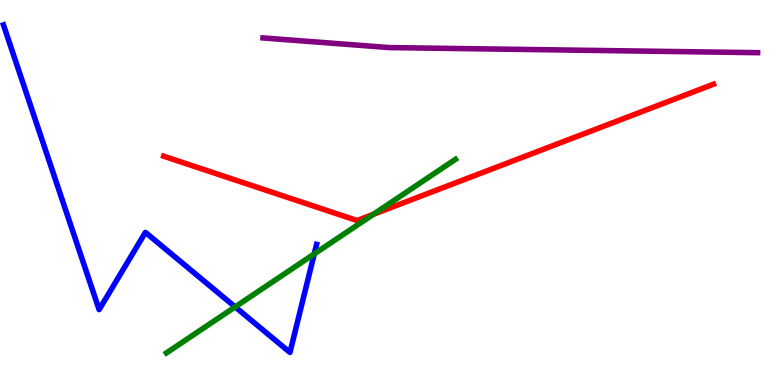[{'lines': ['blue', 'red'], 'intersections': []}, {'lines': ['green', 'red'], 'intersections': [{'x': 4.82, 'y': 4.43}]}, {'lines': ['purple', 'red'], 'intersections': []}, {'lines': ['blue', 'green'], 'intersections': [{'x': 3.03, 'y': 2.03}, {'x': 4.05, 'y': 3.4}]}, {'lines': ['blue', 'purple'], 'intersections': []}, {'lines': ['green', 'purple'], 'intersections': []}]